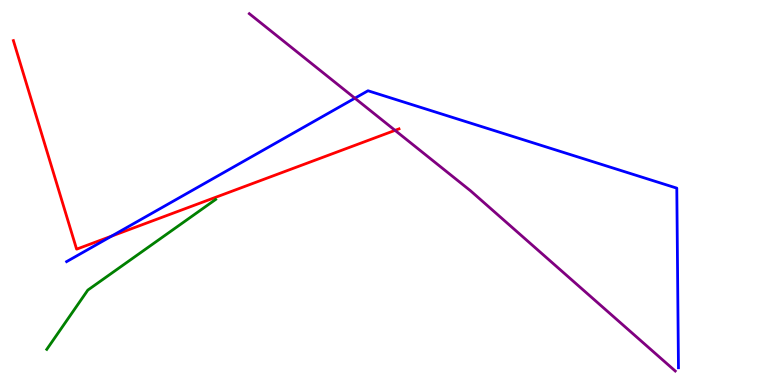[{'lines': ['blue', 'red'], 'intersections': [{'x': 1.44, 'y': 3.87}]}, {'lines': ['green', 'red'], 'intersections': []}, {'lines': ['purple', 'red'], 'intersections': [{'x': 5.1, 'y': 6.61}]}, {'lines': ['blue', 'green'], 'intersections': []}, {'lines': ['blue', 'purple'], 'intersections': [{'x': 4.58, 'y': 7.45}]}, {'lines': ['green', 'purple'], 'intersections': []}]